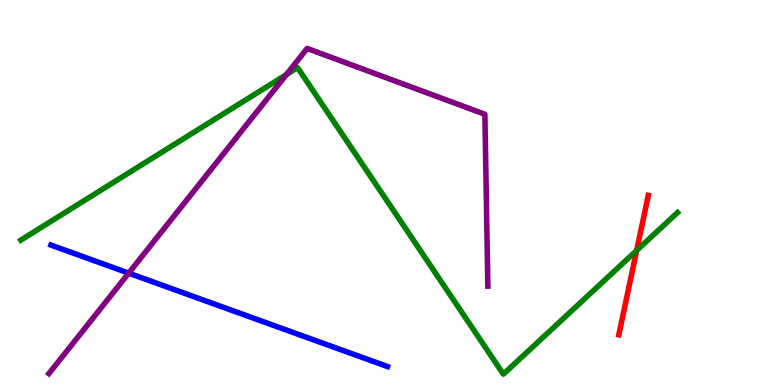[{'lines': ['blue', 'red'], 'intersections': []}, {'lines': ['green', 'red'], 'intersections': [{'x': 8.21, 'y': 3.49}]}, {'lines': ['purple', 'red'], 'intersections': []}, {'lines': ['blue', 'green'], 'intersections': []}, {'lines': ['blue', 'purple'], 'intersections': [{'x': 1.66, 'y': 2.91}]}, {'lines': ['green', 'purple'], 'intersections': [{'x': 3.7, 'y': 8.06}]}]